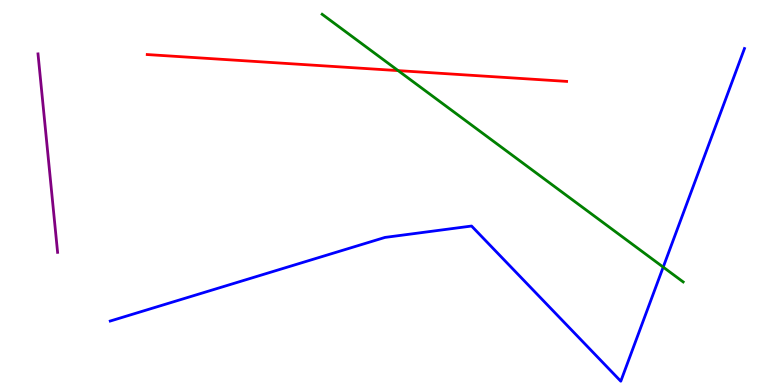[{'lines': ['blue', 'red'], 'intersections': []}, {'lines': ['green', 'red'], 'intersections': [{'x': 5.14, 'y': 8.17}]}, {'lines': ['purple', 'red'], 'intersections': []}, {'lines': ['blue', 'green'], 'intersections': [{'x': 8.56, 'y': 3.06}]}, {'lines': ['blue', 'purple'], 'intersections': []}, {'lines': ['green', 'purple'], 'intersections': []}]